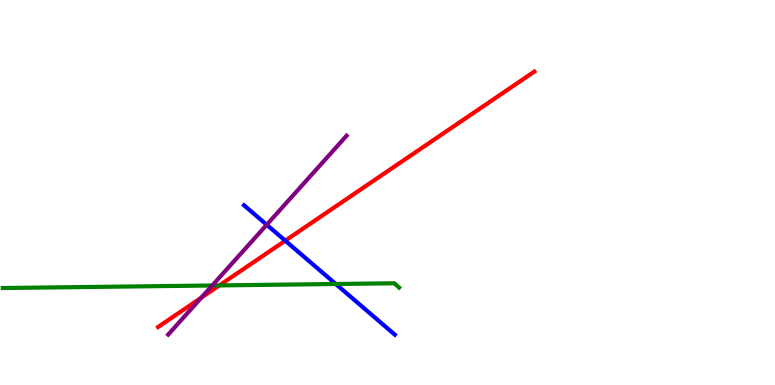[{'lines': ['blue', 'red'], 'intersections': [{'x': 3.68, 'y': 3.75}]}, {'lines': ['green', 'red'], 'intersections': [{'x': 2.83, 'y': 2.59}]}, {'lines': ['purple', 'red'], 'intersections': [{'x': 2.6, 'y': 2.27}]}, {'lines': ['blue', 'green'], 'intersections': [{'x': 4.33, 'y': 2.62}]}, {'lines': ['blue', 'purple'], 'intersections': [{'x': 3.44, 'y': 4.16}]}, {'lines': ['green', 'purple'], 'intersections': [{'x': 2.74, 'y': 2.58}]}]